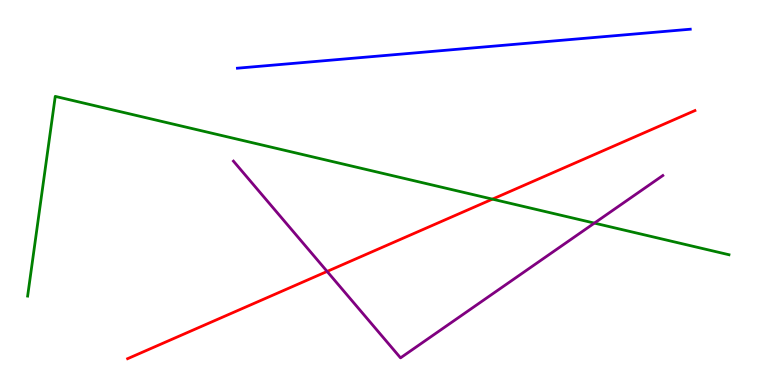[{'lines': ['blue', 'red'], 'intersections': []}, {'lines': ['green', 'red'], 'intersections': [{'x': 6.35, 'y': 4.83}]}, {'lines': ['purple', 'red'], 'intersections': [{'x': 4.22, 'y': 2.95}]}, {'lines': ['blue', 'green'], 'intersections': []}, {'lines': ['blue', 'purple'], 'intersections': []}, {'lines': ['green', 'purple'], 'intersections': [{'x': 7.67, 'y': 4.21}]}]